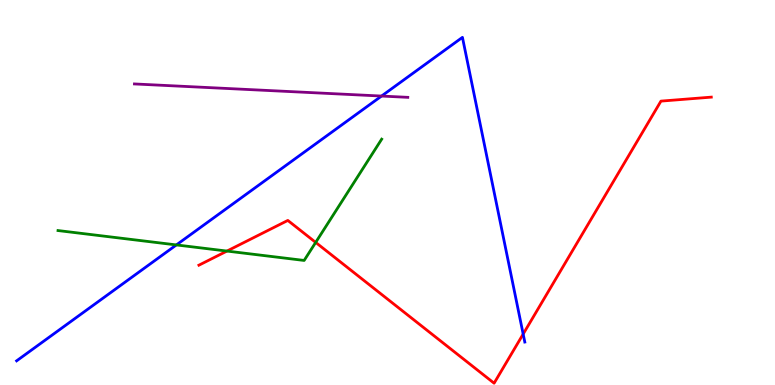[{'lines': ['blue', 'red'], 'intersections': [{'x': 6.75, 'y': 1.32}]}, {'lines': ['green', 'red'], 'intersections': [{'x': 2.93, 'y': 3.48}, {'x': 4.07, 'y': 3.7}]}, {'lines': ['purple', 'red'], 'intersections': []}, {'lines': ['blue', 'green'], 'intersections': [{'x': 2.28, 'y': 3.64}]}, {'lines': ['blue', 'purple'], 'intersections': [{'x': 4.92, 'y': 7.51}]}, {'lines': ['green', 'purple'], 'intersections': []}]